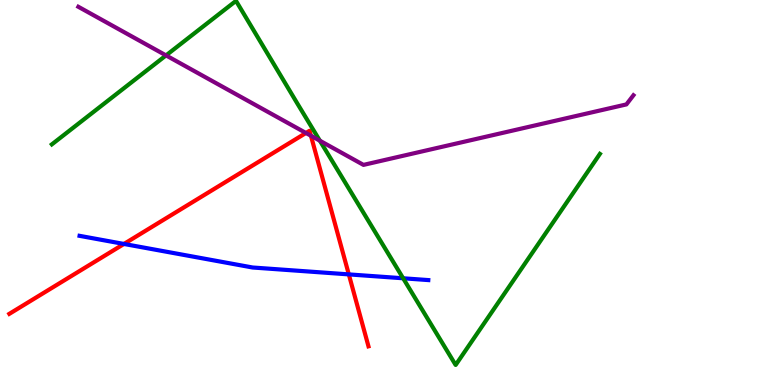[{'lines': ['blue', 'red'], 'intersections': [{'x': 1.6, 'y': 3.66}, {'x': 4.5, 'y': 2.87}]}, {'lines': ['green', 'red'], 'intersections': []}, {'lines': ['purple', 'red'], 'intersections': [{'x': 3.95, 'y': 6.55}, {'x': 4.01, 'y': 6.47}]}, {'lines': ['blue', 'green'], 'intersections': [{'x': 5.2, 'y': 2.77}]}, {'lines': ['blue', 'purple'], 'intersections': []}, {'lines': ['green', 'purple'], 'intersections': [{'x': 2.14, 'y': 8.56}, {'x': 4.13, 'y': 6.35}]}]